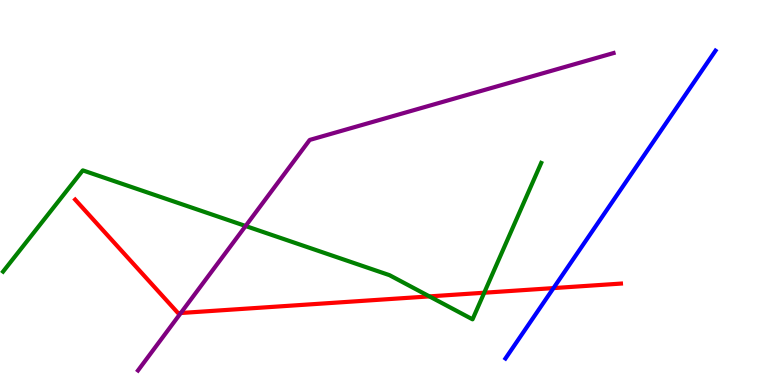[{'lines': ['blue', 'red'], 'intersections': [{'x': 7.14, 'y': 2.52}]}, {'lines': ['green', 'red'], 'intersections': [{'x': 5.54, 'y': 2.3}, {'x': 6.25, 'y': 2.4}]}, {'lines': ['purple', 'red'], 'intersections': [{'x': 2.33, 'y': 1.87}]}, {'lines': ['blue', 'green'], 'intersections': []}, {'lines': ['blue', 'purple'], 'intersections': []}, {'lines': ['green', 'purple'], 'intersections': [{'x': 3.17, 'y': 4.13}]}]